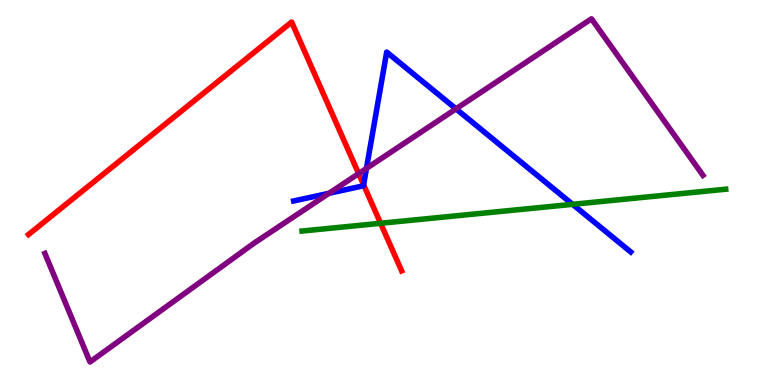[{'lines': ['blue', 'red'], 'intersections': [{'x': 4.69, 'y': 5.2}]}, {'lines': ['green', 'red'], 'intersections': [{'x': 4.91, 'y': 4.2}]}, {'lines': ['purple', 'red'], 'intersections': [{'x': 4.63, 'y': 5.49}]}, {'lines': ['blue', 'green'], 'intersections': [{'x': 7.39, 'y': 4.69}]}, {'lines': ['blue', 'purple'], 'intersections': [{'x': 4.25, 'y': 4.98}, {'x': 4.73, 'y': 5.63}, {'x': 5.88, 'y': 7.17}]}, {'lines': ['green', 'purple'], 'intersections': []}]